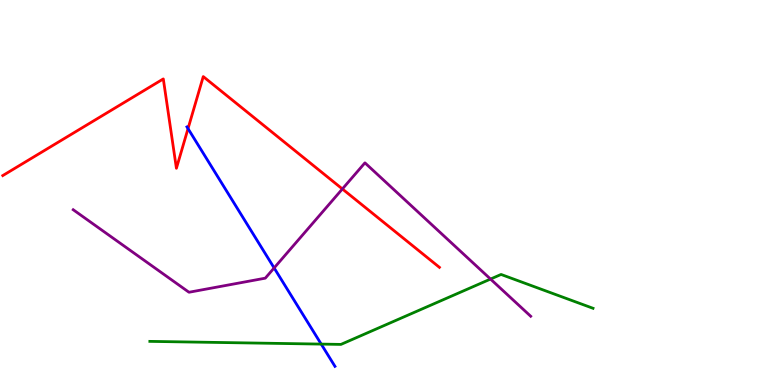[{'lines': ['blue', 'red'], 'intersections': [{'x': 2.43, 'y': 6.66}]}, {'lines': ['green', 'red'], 'intersections': []}, {'lines': ['purple', 'red'], 'intersections': [{'x': 4.42, 'y': 5.09}]}, {'lines': ['blue', 'green'], 'intersections': [{'x': 4.14, 'y': 1.06}]}, {'lines': ['blue', 'purple'], 'intersections': [{'x': 3.54, 'y': 3.04}]}, {'lines': ['green', 'purple'], 'intersections': [{'x': 6.33, 'y': 2.75}]}]